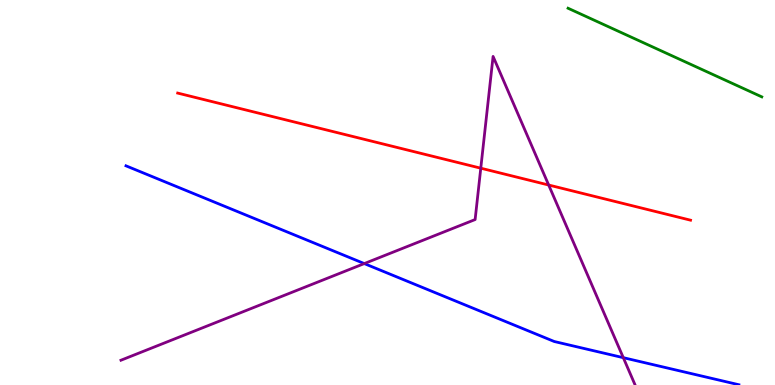[{'lines': ['blue', 'red'], 'intersections': []}, {'lines': ['green', 'red'], 'intersections': []}, {'lines': ['purple', 'red'], 'intersections': [{'x': 6.2, 'y': 5.63}, {'x': 7.08, 'y': 5.19}]}, {'lines': ['blue', 'green'], 'intersections': []}, {'lines': ['blue', 'purple'], 'intersections': [{'x': 4.7, 'y': 3.15}, {'x': 8.04, 'y': 0.71}]}, {'lines': ['green', 'purple'], 'intersections': []}]